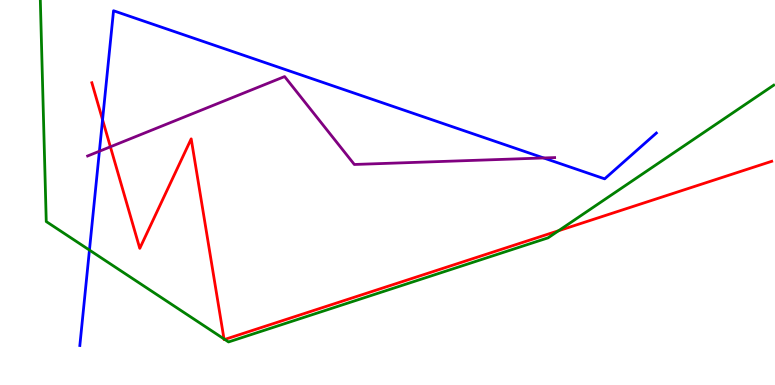[{'lines': ['blue', 'red'], 'intersections': [{'x': 1.32, 'y': 6.89}]}, {'lines': ['green', 'red'], 'intersections': [{'x': 2.89, 'y': 1.2}, {'x': 2.9, 'y': 1.18}, {'x': 7.21, 'y': 4.01}]}, {'lines': ['purple', 'red'], 'intersections': [{'x': 1.42, 'y': 6.19}]}, {'lines': ['blue', 'green'], 'intersections': [{'x': 1.15, 'y': 3.5}]}, {'lines': ['blue', 'purple'], 'intersections': [{'x': 1.28, 'y': 6.07}, {'x': 7.01, 'y': 5.9}]}, {'lines': ['green', 'purple'], 'intersections': []}]